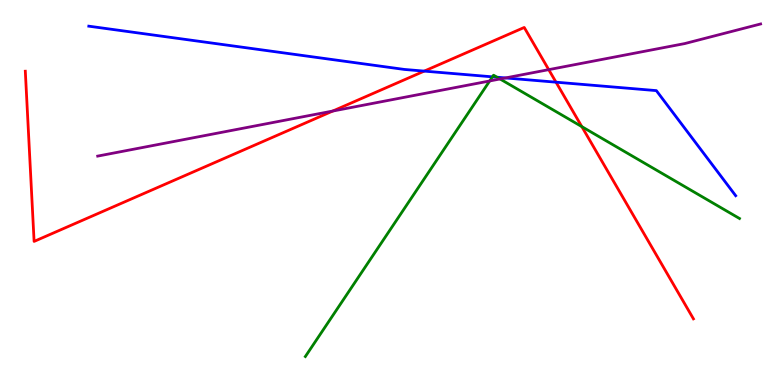[{'lines': ['blue', 'red'], 'intersections': [{'x': 5.47, 'y': 8.15}, {'x': 7.17, 'y': 7.87}]}, {'lines': ['green', 'red'], 'intersections': [{'x': 7.51, 'y': 6.71}]}, {'lines': ['purple', 'red'], 'intersections': [{'x': 4.29, 'y': 7.12}, {'x': 7.08, 'y': 8.19}]}, {'lines': ['blue', 'green'], 'intersections': [{'x': 6.35, 'y': 8.0}, {'x': 6.41, 'y': 7.99}]}, {'lines': ['blue', 'purple'], 'intersections': [{'x': 6.52, 'y': 7.98}]}, {'lines': ['green', 'purple'], 'intersections': [{'x': 6.32, 'y': 7.9}, {'x': 6.45, 'y': 7.95}]}]